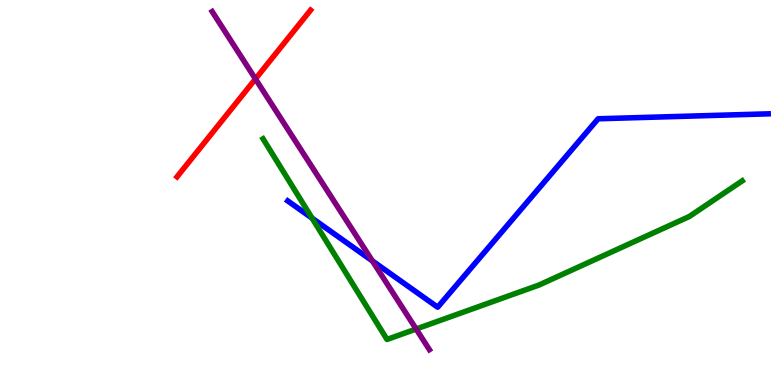[{'lines': ['blue', 'red'], 'intersections': []}, {'lines': ['green', 'red'], 'intersections': []}, {'lines': ['purple', 'red'], 'intersections': [{'x': 3.3, 'y': 7.95}]}, {'lines': ['blue', 'green'], 'intersections': [{'x': 4.03, 'y': 4.33}]}, {'lines': ['blue', 'purple'], 'intersections': [{'x': 4.81, 'y': 3.22}]}, {'lines': ['green', 'purple'], 'intersections': [{'x': 5.37, 'y': 1.45}]}]